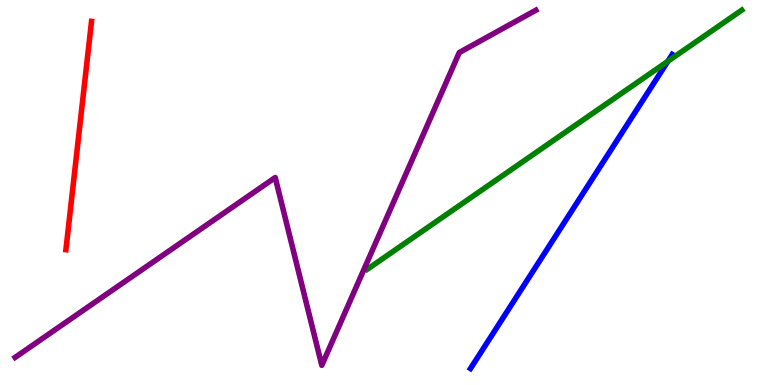[{'lines': ['blue', 'red'], 'intersections': []}, {'lines': ['green', 'red'], 'intersections': []}, {'lines': ['purple', 'red'], 'intersections': []}, {'lines': ['blue', 'green'], 'intersections': [{'x': 8.62, 'y': 8.41}]}, {'lines': ['blue', 'purple'], 'intersections': []}, {'lines': ['green', 'purple'], 'intersections': []}]